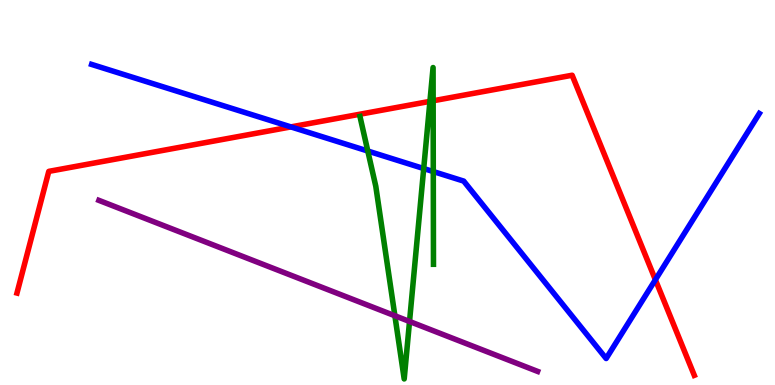[{'lines': ['blue', 'red'], 'intersections': [{'x': 3.75, 'y': 6.7}, {'x': 8.46, 'y': 2.73}]}, {'lines': ['green', 'red'], 'intersections': [{'x': 5.55, 'y': 7.37}, {'x': 5.59, 'y': 7.38}]}, {'lines': ['purple', 'red'], 'intersections': []}, {'lines': ['blue', 'green'], 'intersections': [{'x': 4.75, 'y': 6.08}, {'x': 5.47, 'y': 5.62}, {'x': 5.59, 'y': 5.54}]}, {'lines': ['blue', 'purple'], 'intersections': []}, {'lines': ['green', 'purple'], 'intersections': [{'x': 5.1, 'y': 1.8}, {'x': 5.28, 'y': 1.65}]}]